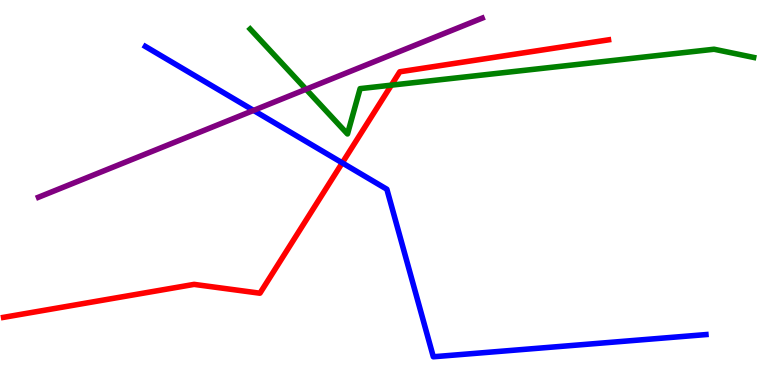[{'lines': ['blue', 'red'], 'intersections': [{'x': 4.42, 'y': 5.77}]}, {'lines': ['green', 'red'], 'intersections': [{'x': 5.05, 'y': 7.79}]}, {'lines': ['purple', 'red'], 'intersections': []}, {'lines': ['blue', 'green'], 'intersections': []}, {'lines': ['blue', 'purple'], 'intersections': [{'x': 3.27, 'y': 7.13}]}, {'lines': ['green', 'purple'], 'intersections': [{'x': 3.95, 'y': 7.68}]}]